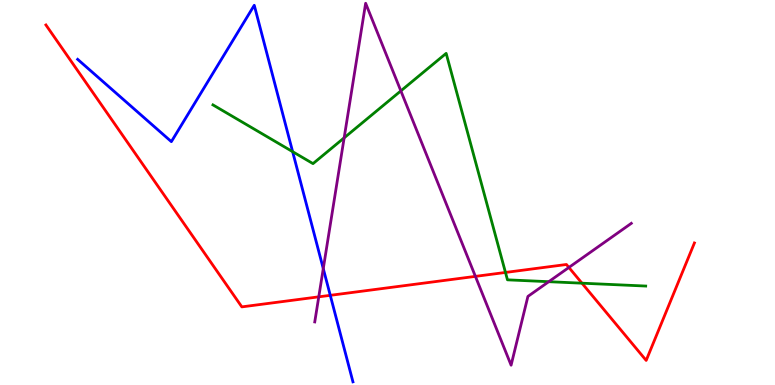[{'lines': ['blue', 'red'], 'intersections': [{'x': 4.26, 'y': 2.33}]}, {'lines': ['green', 'red'], 'intersections': [{'x': 6.52, 'y': 2.92}, {'x': 7.51, 'y': 2.64}]}, {'lines': ['purple', 'red'], 'intersections': [{'x': 4.11, 'y': 2.29}, {'x': 6.13, 'y': 2.82}, {'x': 7.34, 'y': 3.05}]}, {'lines': ['blue', 'green'], 'intersections': [{'x': 3.78, 'y': 6.06}]}, {'lines': ['blue', 'purple'], 'intersections': [{'x': 4.17, 'y': 3.02}]}, {'lines': ['green', 'purple'], 'intersections': [{'x': 4.44, 'y': 6.42}, {'x': 5.17, 'y': 7.64}, {'x': 7.08, 'y': 2.68}]}]